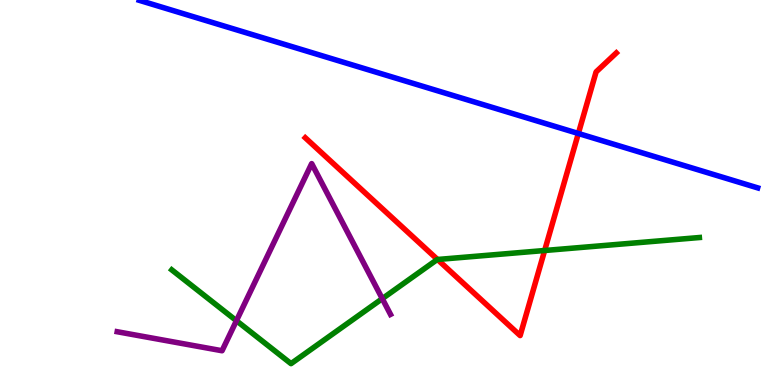[{'lines': ['blue', 'red'], 'intersections': [{'x': 7.46, 'y': 6.53}]}, {'lines': ['green', 'red'], 'intersections': [{'x': 5.65, 'y': 3.26}, {'x': 7.03, 'y': 3.49}]}, {'lines': ['purple', 'red'], 'intersections': []}, {'lines': ['blue', 'green'], 'intersections': []}, {'lines': ['blue', 'purple'], 'intersections': []}, {'lines': ['green', 'purple'], 'intersections': [{'x': 3.05, 'y': 1.67}, {'x': 4.93, 'y': 2.24}]}]